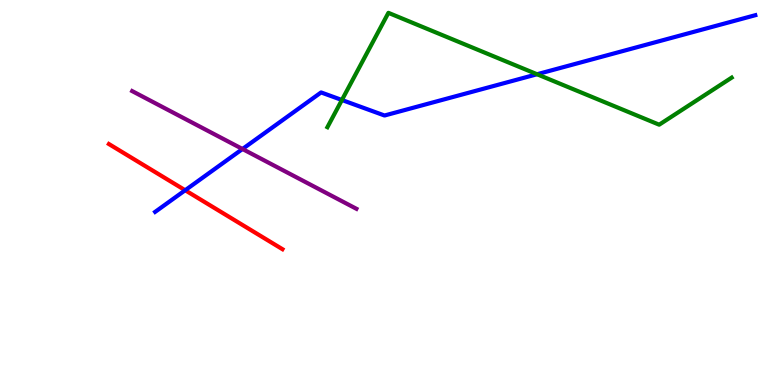[{'lines': ['blue', 'red'], 'intersections': [{'x': 2.39, 'y': 5.06}]}, {'lines': ['green', 'red'], 'intersections': []}, {'lines': ['purple', 'red'], 'intersections': []}, {'lines': ['blue', 'green'], 'intersections': [{'x': 4.41, 'y': 7.4}, {'x': 6.93, 'y': 8.07}]}, {'lines': ['blue', 'purple'], 'intersections': [{'x': 3.13, 'y': 6.13}]}, {'lines': ['green', 'purple'], 'intersections': []}]